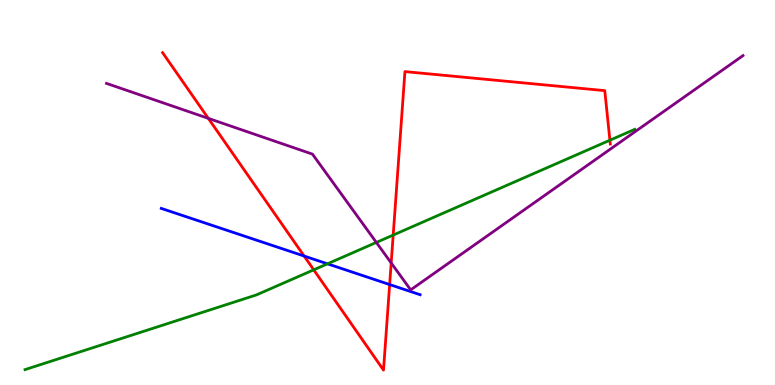[{'lines': ['blue', 'red'], 'intersections': [{'x': 3.92, 'y': 3.35}, {'x': 5.03, 'y': 2.61}]}, {'lines': ['green', 'red'], 'intersections': [{'x': 4.05, 'y': 2.99}, {'x': 5.07, 'y': 3.89}, {'x': 7.87, 'y': 6.36}]}, {'lines': ['purple', 'red'], 'intersections': [{'x': 2.69, 'y': 6.93}, {'x': 5.05, 'y': 3.17}]}, {'lines': ['blue', 'green'], 'intersections': [{'x': 4.23, 'y': 3.15}]}, {'lines': ['blue', 'purple'], 'intersections': []}, {'lines': ['green', 'purple'], 'intersections': [{'x': 4.86, 'y': 3.7}]}]